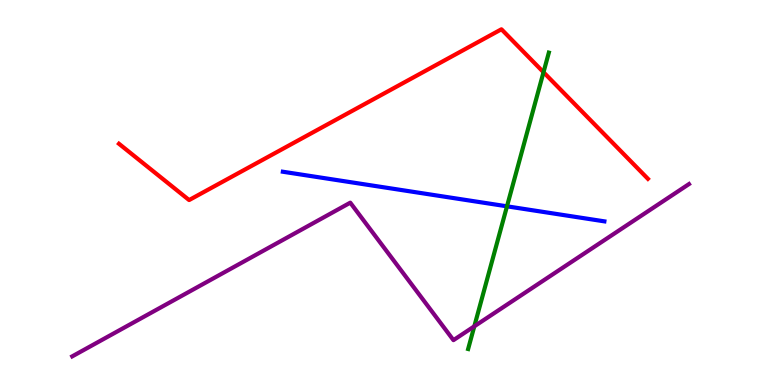[{'lines': ['blue', 'red'], 'intersections': []}, {'lines': ['green', 'red'], 'intersections': [{'x': 7.01, 'y': 8.12}]}, {'lines': ['purple', 'red'], 'intersections': []}, {'lines': ['blue', 'green'], 'intersections': [{'x': 6.54, 'y': 4.64}]}, {'lines': ['blue', 'purple'], 'intersections': []}, {'lines': ['green', 'purple'], 'intersections': [{'x': 6.12, 'y': 1.52}]}]